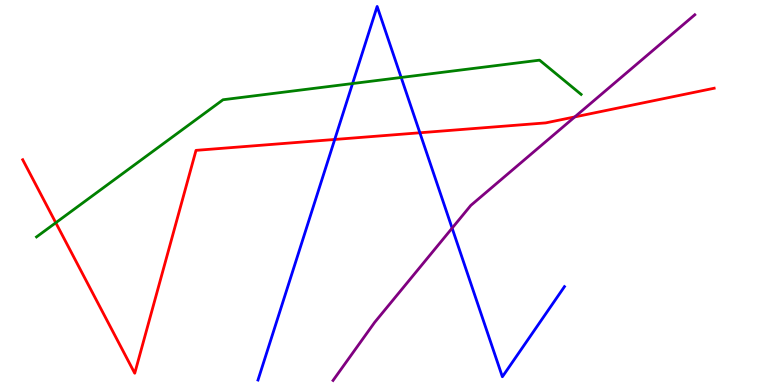[{'lines': ['blue', 'red'], 'intersections': [{'x': 4.32, 'y': 6.38}, {'x': 5.42, 'y': 6.55}]}, {'lines': ['green', 'red'], 'intersections': [{'x': 0.72, 'y': 4.21}]}, {'lines': ['purple', 'red'], 'intersections': [{'x': 7.42, 'y': 6.96}]}, {'lines': ['blue', 'green'], 'intersections': [{'x': 4.55, 'y': 7.83}, {'x': 5.18, 'y': 7.99}]}, {'lines': ['blue', 'purple'], 'intersections': [{'x': 5.83, 'y': 4.07}]}, {'lines': ['green', 'purple'], 'intersections': []}]